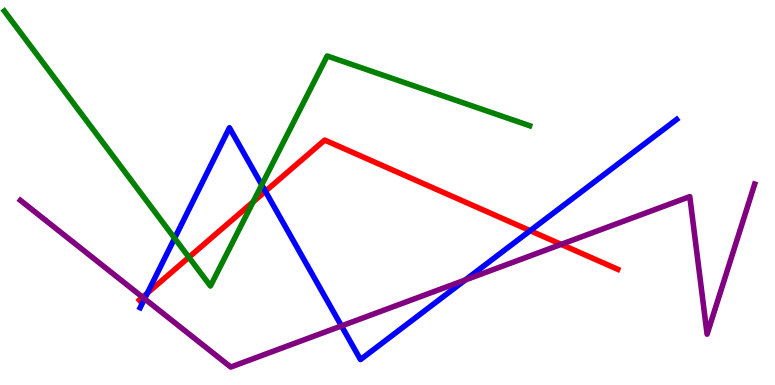[{'lines': ['blue', 'red'], 'intersections': [{'x': 1.9, 'y': 2.39}, {'x': 3.42, 'y': 5.03}, {'x': 6.84, 'y': 4.01}]}, {'lines': ['green', 'red'], 'intersections': [{'x': 2.44, 'y': 3.32}, {'x': 3.27, 'y': 4.76}]}, {'lines': ['purple', 'red'], 'intersections': [{'x': 1.84, 'y': 2.28}, {'x': 7.24, 'y': 3.65}]}, {'lines': ['blue', 'green'], 'intersections': [{'x': 2.25, 'y': 3.81}, {'x': 3.38, 'y': 5.2}]}, {'lines': ['blue', 'purple'], 'intersections': [{'x': 1.87, 'y': 2.24}, {'x': 4.41, 'y': 1.53}, {'x': 6.0, 'y': 2.73}]}, {'lines': ['green', 'purple'], 'intersections': []}]